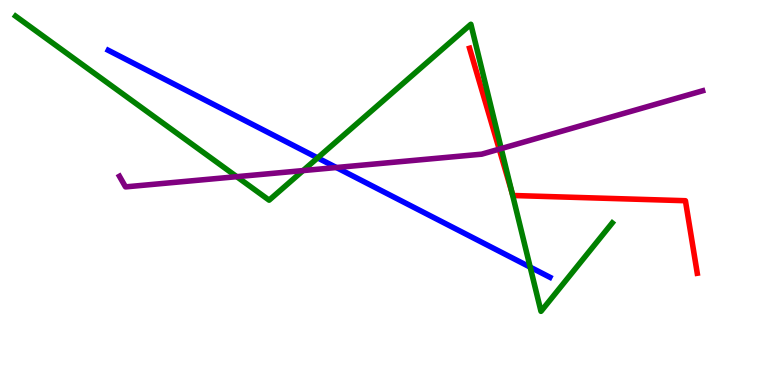[{'lines': ['blue', 'red'], 'intersections': []}, {'lines': ['green', 'red'], 'intersections': [{'x': 6.61, 'y': 5.0}]}, {'lines': ['purple', 'red'], 'intersections': [{'x': 6.44, 'y': 6.13}]}, {'lines': ['blue', 'green'], 'intersections': [{'x': 4.1, 'y': 5.9}, {'x': 6.84, 'y': 3.06}]}, {'lines': ['blue', 'purple'], 'intersections': [{'x': 4.34, 'y': 5.65}]}, {'lines': ['green', 'purple'], 'intersections': [{'x': 3.05, 'y': 5.41}, {'x': 3.91, 'y': 5.57}, {'x': 6.47, 'y': 6.14}]}]